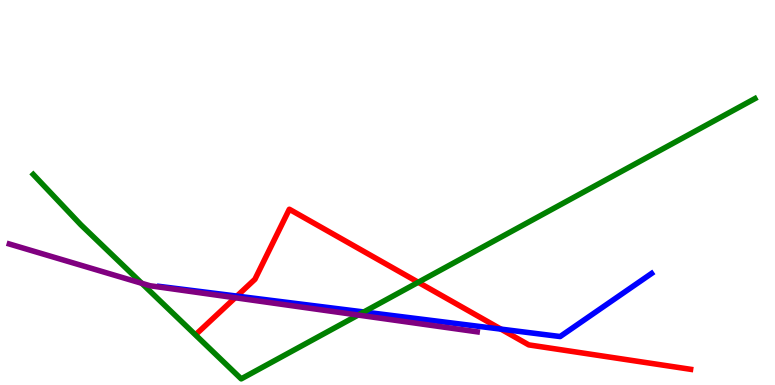[{'lines': ['blue', 'red'], 'intersections': [{'x': 3.06, 'y': 2.31}, {'x': 6.46, 'y': 1.45}]}, {'lines': ['green', 'red'], 'intersections': [{'x': 5.4, 'y': 2.67}]}, {'lines': ['purple', 'red'], 'intersections': [{'x': 3.03, 'y': 2.27}]}, {'lines': ['blue', 'green'], 'intersections': [{'x': 4.69, 'y': 1.9}]}, {'lines': ['blue', 'purple'], 'intersections': []}, {'lines': ['green', 'purple'], 'intersections': [{'x': 1.83, 'y': 2.64}, {'x': 4.62, 'y': 1.82}]}]